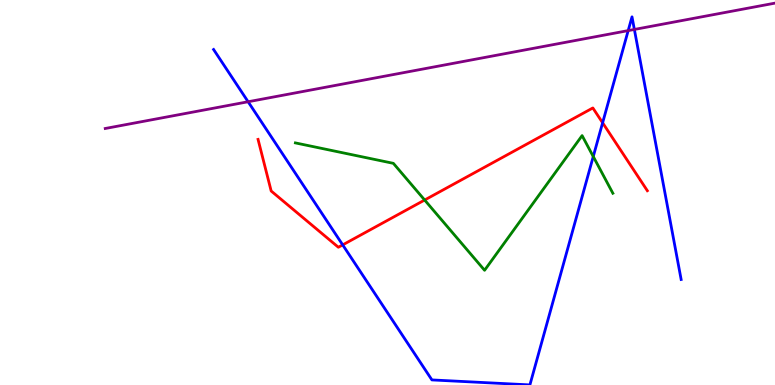[{'lines': ['blue', 'red'], 'intersections': [{'x': 4.42, 'y': 3.64}, {'x': 7.78, 'y': 6.81}]}, {'lines': ['green', 'red'], 'intersections': [{'x': 5.48, 'y': 4.8}]}, {'lines': ['purple', 'red'], 'intersections': []}, {'lines': ['blue', 'green'], 'intersections': [{'x': 7.65, 'y': 5.93}]}, {'lines': ['blue', 'purple'], 'intersections': [{'x': 3.2, 'y': 7.36}, {'x': 8.11, 'y': 9.21}, {'x': 8.19, 'y': 9.24}]}, {'lines': ['green', 'purple'], 'intersections': []}]